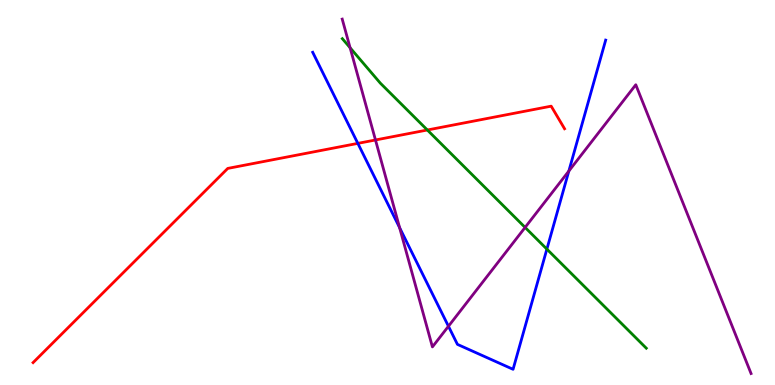[{'lines': ['blue', 'red'], 'intersections': [{'x': 4.62, 'y': 6.28}]}, {'lines': ['green', 'red'], 'intersections': [{'x': 5.51, 'y': 6.62}]}, {'lines': ['purple', 'red'], 'intersections': [{'x': 4.84, 'y': 6.36}]}, {'lines': ['blue', 'green'], 'intersections': [{'x': 7.06, 'y': 3.53}]}, {'lines': ['blue', 'purple'], 'intersections': [{'x': 5.16, 'y': 4.09}, {'x': 5.79, 'y': 1.53}, {'x': 7.34, 'y': 5.56}]}, {'lines': ['green', 'purple'], 'intersections': [{'x': 4.52, 'y': 8.76}, {'x': 6.78, 'y': 4.09}]}]